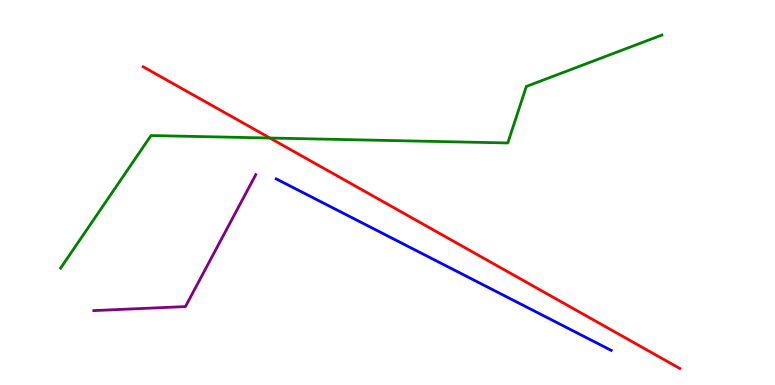[{'lines': ['blue', 'red'], 'intersections': []}, {'lines': ['green', 'red'], 'intersections': [{'x': 3.48, 'y': 6.42}]}, {'lines': ['purple', 'red'], 'intersections': []}, {'lines': ['blue', 'green'], 'intersections': []}, {'lines': ['blue', 'purple'], 'intersections': []}, {'lines': ['green', 'purple'], 'intersections': []}]